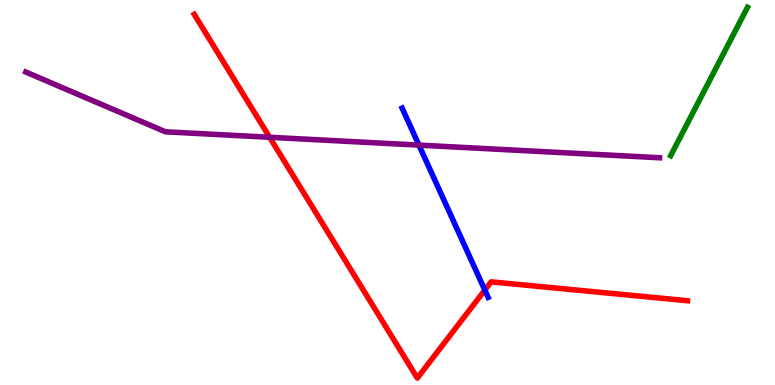[{'lines': ['blue', 'red'], 'intersections': [{'x': 6.26, 'y': 2.47}]}, {'lines': ['green', 'red'], 'intersections': []}, {'lines': ['purple', 'red'], 'intersections': [{'x': 3.48, 'y': 6.43}]}, {'lines': ['blue', 'green'], 'intersections': []}, {'lines': ['blue', 'purple'], 'intersections': [{'x': 5.41, 'y': 6.23}]}, {'lines': ['green', 'purple'], 'intersections': []}]